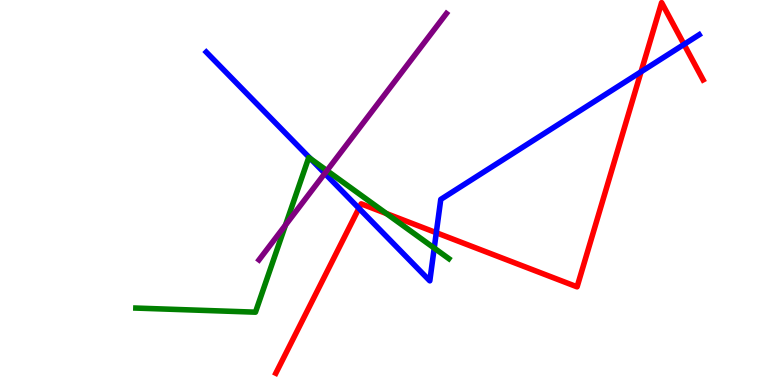[{'lines': ['blue', 'red'], 'intersections': [{'x': 4.63, 'y': 4.59}, {'x': 5.63, 'y': 3.96}, {'x': 8.27, 'y': 8.14}, {'x': 8.83, 'y': 8.85}]}, {'lines': ['green', 'red'], 'intersections': [{'x': 4.99, 'y': 4.45}]}, {'lines': ['purple', 'red'], 'intersections': []}, {'lines': ['blue', 'green'], 'intersections': [{'x': 4.01, 'y': 5.88}, {'x': 5.6, 'y': 3.56}]}, {'lines': ['blue', 'purple'], 'intersections': [{'x': 4.19, 'y': 5.5}]}, {'lines': ['green', 'purple'], 'intersections': [{'x': 3.68, 'y': 4.15}, {'x': 4.22, 'y': 5.57}]}]